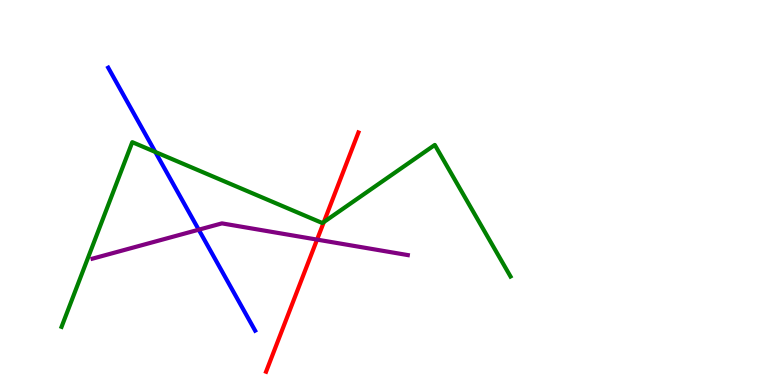[{'lines': ['blue', 'red'], 'intersections': []}, {'lines': ['green', 'red'], 'intersections': [{'x': 4.18, 'y': 4.23}]}, {'lines': ['purple', 'red'], 'intersections': [{'x': 4.09, 'y': 3.78}]}, {'lines': ['blue', 'green'], 'intersections': [{'x': 2.0, 'y': 6.05}]}, {'lines': ['blue', 'purple'], 'intersections': [{'x': 2.56, 'y': 4.03}]}, {'lines': ['green', 'purple'], 'intersections': []}]